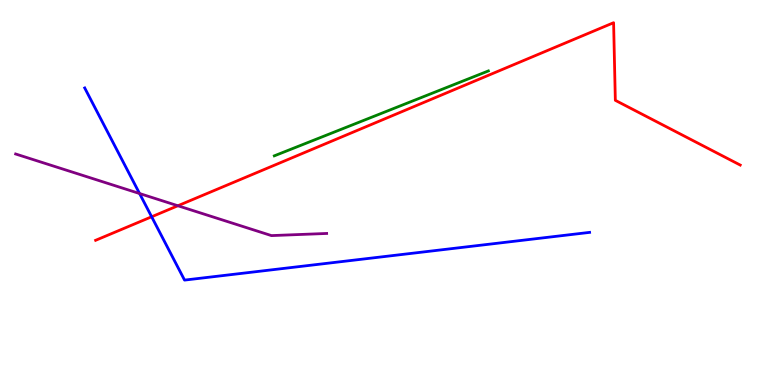[{'lines': ['blue', 'red'], 'intersections': [{'x': 1.96, 'y': 4.37}]}, {'lines': ['green', 'red'], 'intersections': []}, {'lines': ['purple', 'red'], 'intersections': [{'x': 2.3, 'y': 4.66}]}, {'lines': ['blue', 'green'], 'intersections': []}, {'lines': ['blue', 'purple'], 'intersections': [{'x': 1.8, 'y': 4.97}]}, {'lines': ['green', 'purple'], 'intersections': []}]